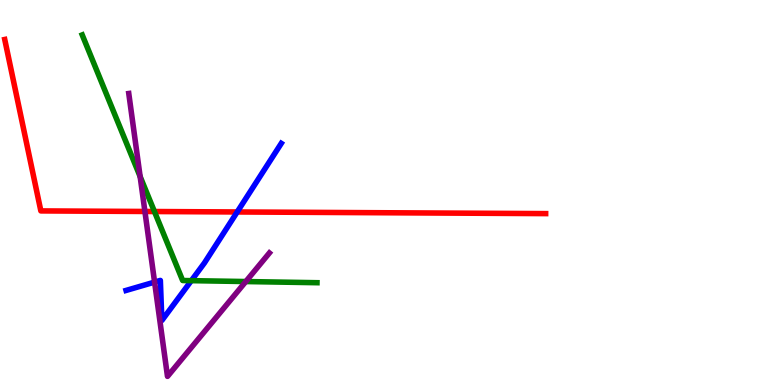[{'lines': ['blue', 'red'], 'intersections': [{'x': 3.06, 'y': 4.49}]}, {'lines': ['green', 'red'], 'intersections': [{'x': 1.99, 'y': 4.51}]}, {'lines': ['purple', 'red'], 'intersections': [{'x': 1.87, 'y': 4.51}]}, {'lines': ['blue', 'green'], 'intersections': [{'x': 2.47, 'y': 2.71}]}, {'lines': ['blue', 'purple'], 'intersections': [{'x': 1.99, 'y': 2.67}]}, {'lines': ['green', 'purple'], 'intersections': [{'x': 1.81, 'y': 5.41}, {'x': 3.17, 'y': 2.69}]}]